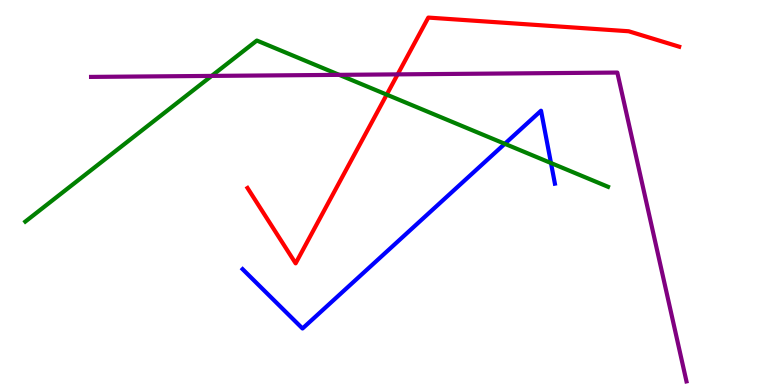[{'lines': ['blue', 'red'], 'intersections': []}, {'lines': ['green', 'red'], 'intersections': [{'x': 4.99, 'y': 7.54}]}, {'lines': ['purple', 'red'], 'intersections': [{'x': 5.13, 'y': 8.07}]}, {'lines': ['blue', 'green'], 'intersections': [{'x': 6.51, 'y': 6.26}, {'x': 7.11, 'y': 5.77}]}, {'lines': ['blue', 'purple'], 'intersections': []}, {'lines': ['green', 'purple'], 'intersections': [{'x': 2.73, 'y': 8.03}, {'x': 4.38, 'y': 8.06}]}]